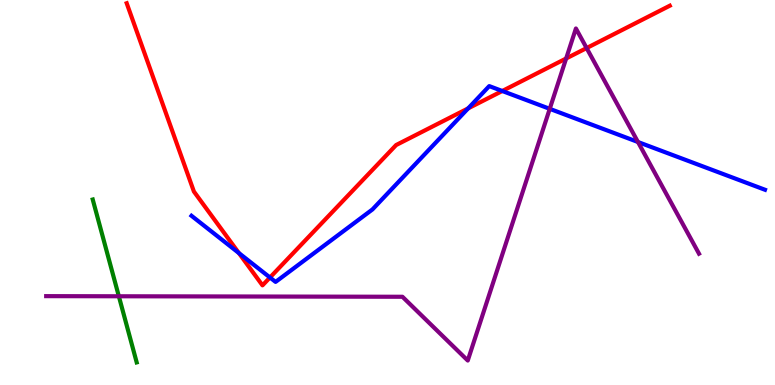[{'lines': ['blue', 'red'], 'intersections': [{'x': 3.08, 'y': 3.43}, {'x': 3.48, 'y': 2.79}, {'x': 6.04, 'y': 7.19}, {'x': 6.48, 'y': 7.64}]}, {'lines': ['green', 'red'], 'intersections': []}, {'lines': ['purple', 'red'], 'intersections': [{'x': 7.31, 'y': 8.48}, {'x': 7.57, 'y': 8.75}]}, {'lines': ['blue', 'green'], 'intersections': []}, {'lines': ['blue', 'purple'], 'intersections': [{'x': 7.09, 'y': 7.17}, {'x': 8.23, 'y': 6.31}]}, {'lines': ['green', 'purple'], 'intersections': [{'x': 1.53, 'y': 2.3}]}]